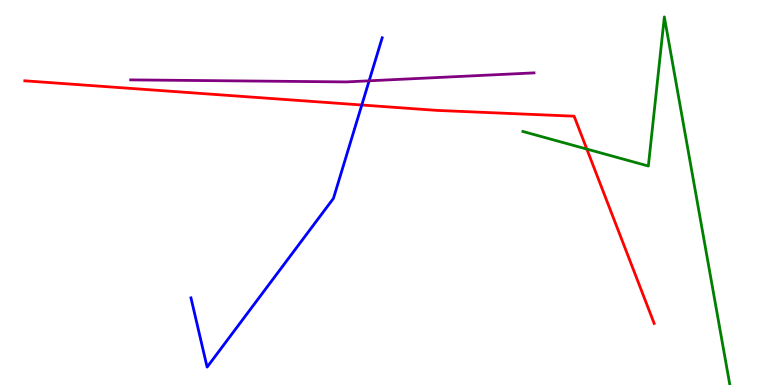[{'lines': ['blue', 'red'], 'intersections': [{'x': 4.67, 'y': 7.27}]}, {'lines': ['green', 'red'], 'intersections': [{'x': 7.57, 'y': 6.13}]}, {'lines': ['purple', 'red'], 'intersections': []}, {'lines': ['blue', 'green'], 'intersections': []}, {'lines': ['blue', 'purple'], 'intersections': [{'x': 4.76, 'y': 7.9}]}, {'lines': ['green', 'purple'], 'intersections': []}]